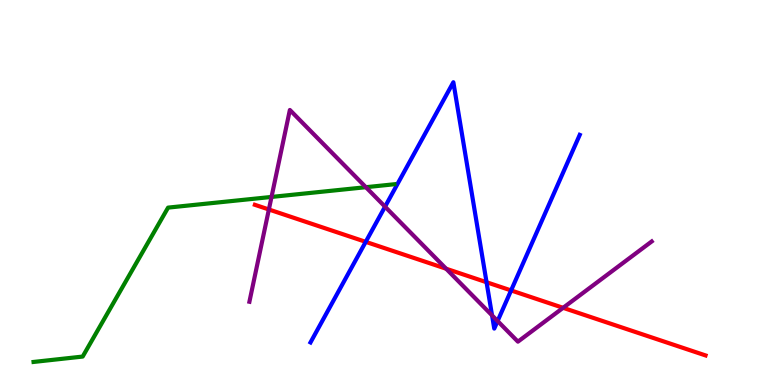[{'lines': ['blue', 'red'], 'intersections': [{'x': 4.72, 'y': 3.72}, {'x': 6.28, 'y': 2.67}, {'x': 6.59, 'y': 2.46}]}, {'lines': ['green', 'red'], 'intersections': []}, {'lines': ['purple', 'red'], 'intersections': [{'x': 3.47, 'y': 4.56}, {'x': 5.76, 'y': 3.02}, {'x': 7.27, 'y': 2.0}]}, {'lines': ['blue', 'green'], 'intersections': []}, {'lines': ['blue', 'purple'], 'intersections': [{'x': 4.97, 'y': 4.63}, {'x': 6.35, 'y': 1.81}, {'x': 6.42, 'y': 1.66}]}, {'lines': ['green', 'purple'], 'intersections': [{'x': 3.5, 'y': 4.88}, {'x': 4.72, 'y': 5.14}]}]